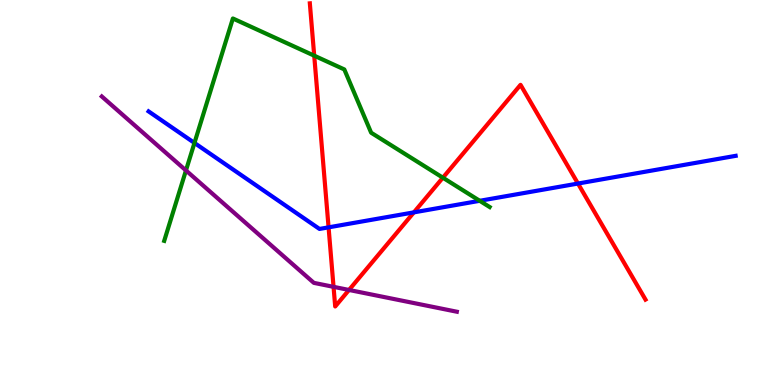[{'lines': ['blue', 'red'], 'intersections': [{'x': 4.24, 'y': 4.09}, {'x': 5.34, 'y': 4.48}, {'x': 7.46, 'y': 5.23}]}, {'lines': ['green', 'red'], 'intersections': [{'x': 4.05, 'y': 8.55}, {'x': 5.71, 'y': 5.38}]}, {'lines': ['purple', 'red'], 'intersections': [{'x': 4.3, 'y': 2.55}, {'x': 4.5, 'y': 2.47}]}, {'lines': ['blue', 'green'], 'intersections': [{'x': 2.51, 'y': 6.29}, {'x': 6.19, 'y': 4.78}]}, {'lines': ['blue', 'purple'], 'intersections': []}, {'lines': ['green', 'purple'], 'intersections': [{'x': 2.4, 'y': 5.57}]}]